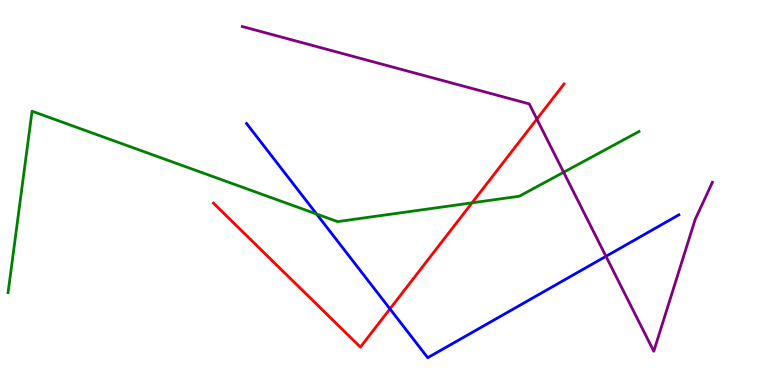[{'lines': ['blue', 'red'], 'intersections': [{'x': 5.03, 'y': 1.98}]}, {'lines': ['green', 'red'], 'intersections': [{'x': 6.09, 'y': 4.73}]}, {'lines': ['purple', 'red'], 'intersections': [{'x': 6.93, 'y': 6.91}]}, {'lines': ['blue', 'green'], 'intersections': [{'x': 4.08, 'y': 4.44}]}, {'lines': ['blue', 'purple'], 'intersections': [{'x': 7.82, 'y': 3.34}]}, {'lines': ['green', 'purple'], 'intersections': [{'x': 7.27, 'y': 5.53}]}]